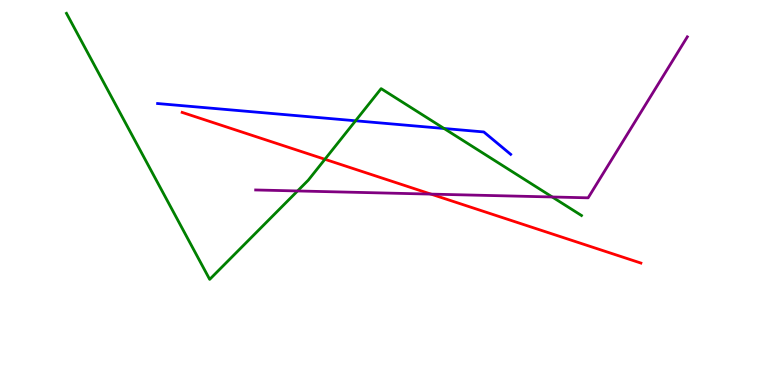[{'lines': ['blue', 'red'], 'intersections': []}, {'lines': ['green', 'red'], 'intersections': [{'x': 4.19, 'y': 5.86}]}, {'lines': ['purple', 'red'], 'intersections': [{'x': 5.56, 'y': 4.96}]}, {'lines': ['blue', 'green'], 'intersections': [{'x': 4.59, 'y': 6.86}, {'x': 5.73, 'y': 6.66}]}, {'lines': ['blue', 'purple'], 'intersections': []}, {'lines': ['green', 'purple'], 'intersections': [{'x': 3.84, 'y': 5.04}, {'x': 7.13, 'y': 4.88}]}]